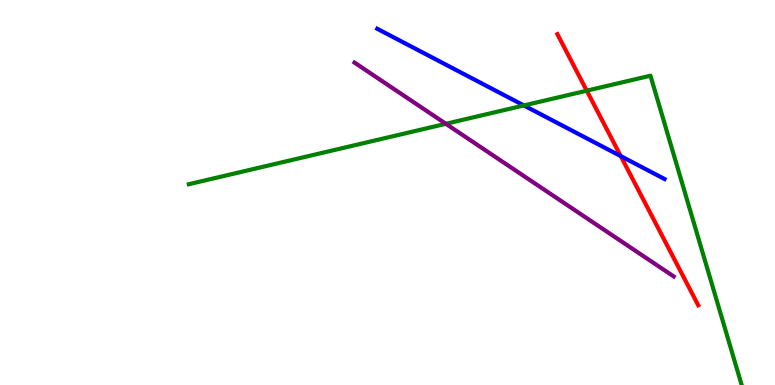[{'lines': ['blue', 'red'], 'intersections': [{'x': 8.01, 'y': 5.95}]}, {'lines': ['green', 'red'], 'intersections': [{'x': 7.57, 'y': 7.64}]}, {'lines': ['purple', 'red'], 'intersections': []}, {'lines': ['blue', 'green'], 'intersections': [{'x': 6.76, 'y': 7.26}]}, {'lines': ['blue', 'purple'], 'intersections': []}, {'lines': ['green', 'purple'], 'intersections': [{'x': 5.75, 'y': 6.78}]}]